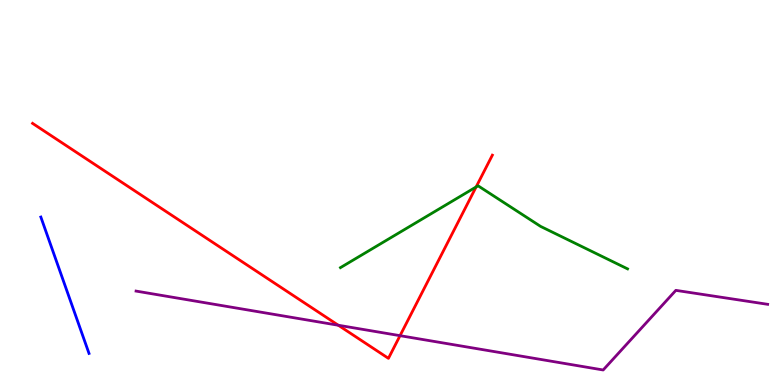[{'lines': ['blue', 'red'], 'intersections': []}, {'lines': ['green', 'red'], 'intersections': [{'x': 6.14, 'y': 5.14}]}, {'lines': ['purple', 'red'], 'intersections': [{'x': 4.37, 'y': 1.55}, {'x': 5.16, 'y': 1.28}]}, {'lines': ['blue', 'green'], 'intersections': []}, {'lines': ['blue', 'purple'], 'intersections': []}, {'lines': ['green', 'purple'], 'intersections': []}]